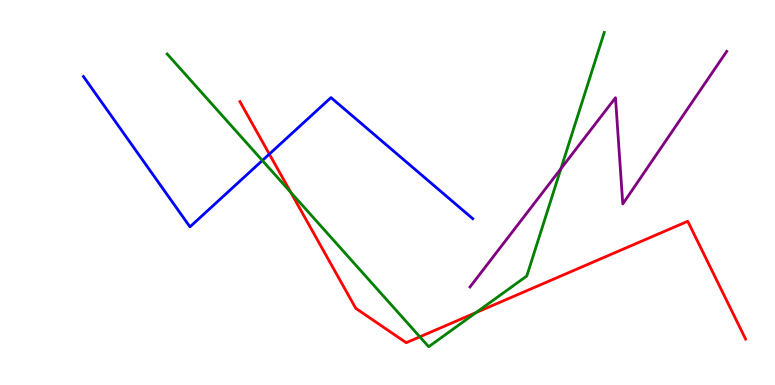[{'lines': ['blue', 'red'], 'intersections': [{'x': 3.48, 'y': 6.0}]}, {'lines': ['green', 'red'], 'intersections': [{'x': 3.75, 'y': 5.0}, {'x': 5.42, 'y': 1.25}, {'x': 6.14, 'y': 1.88}]}, {'lines': ['purple', 'red'], 'intersections': []}, {'lines': ['blue', 'green'], 'intersections': [{'x': 3.38, 'y': 5.83}]}, {'lines': ['blue', 'purple'], 'intersections': []}, {'lines': ['green', 'purple'], 'intersections': [{'x': 7.24, 'y': 5.62}]}]